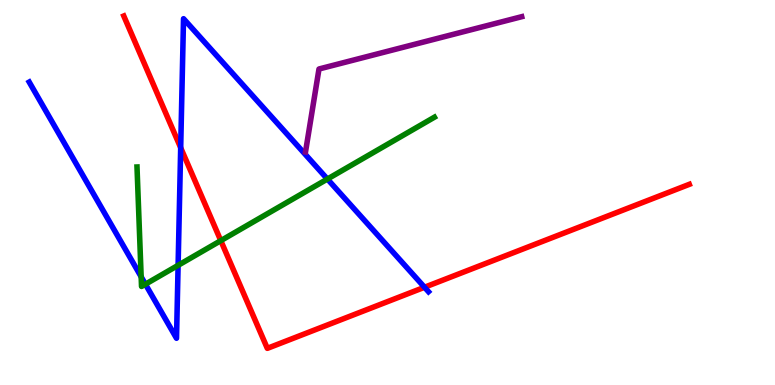[{'lines': ['blue', 'red'], 'intersections': [{'x': 2.33, 'y': 6.16}, {'x': 5.48, 'y': 2.54}]}, {'lines': ['green', 'red'], 'intersections': [{'x': 2.85, 'y': 3.75}]}, {'lines': ['purple', 'red'], 'intersections': []}, {'lines': ['blue', 'green'], 'intersections': [{'x': 1.82, 'y': 2.81}, {'x': 1.88, 'y': 2.62}, {'x': 2.3, 'y': 3.11}, {'x': 4.22, 'y': 5.35}]}, {'lines': ['blue', 'purple'], 'intersections': []}, {'lines': ['green', 'purple'], 'intersections': []}]